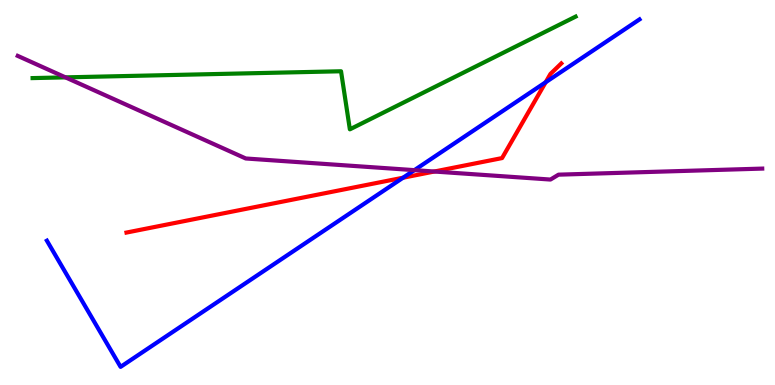[{'lines': ['blue', 'red'], 'intersections': [{'x': 5.2, 'y': 5.38}, {'x': 7.04, 'y': 7.86}]}, {'lines': ['green', 'red'], 'intersections': []}, {'lines': ['purple', 'red'], 'intersections': [{'x': 5.6, 'y': 5.54}]}, {'lines': ['blue', 'green'], 'intersections': []}, {'lines': ['blue', 'purple'], 'intersections': [{'x': 5.35, 'y': 5.58}]}, {'lines': ['green', 'purple'], 'intersections': [{'x': 0.845, 'y': 7.99}]}]